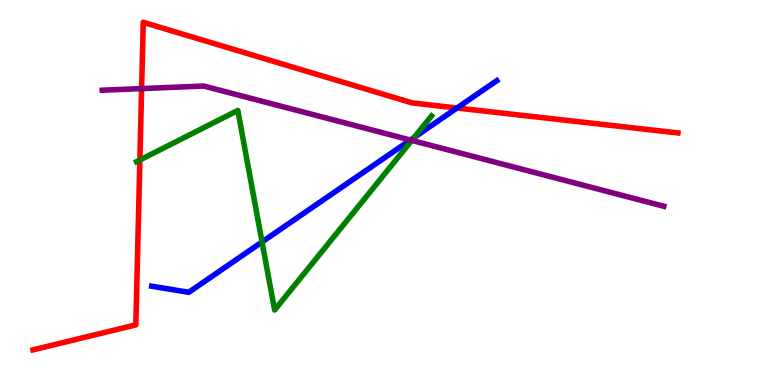[{'lines': ['blue', 'red'], 'intersections': [{'x': 5.9, 'y': 7.19}]}, {'lines': ['green', 'red'], 'intersections': [{'x': 1.8, 'y': 5.84}]}, {'lines': ['purple', 'red'], 'intersections': [{'x': 1.83, 'y': 7.7}]}, {'lines': ['blue', 'green'], 'intersections': [{'x': 3.38, 'y': 3.72}, {'x': 5.34, 'y': 6.43}]}, {'lines': ['blue', 'purple'], 'intersections': [{'x': 5.3, 'y': 6.36}]}, {'lines': ['green', 'purple'], 'intersections': [{'x': 5.31, 'y': 6.35}]}]